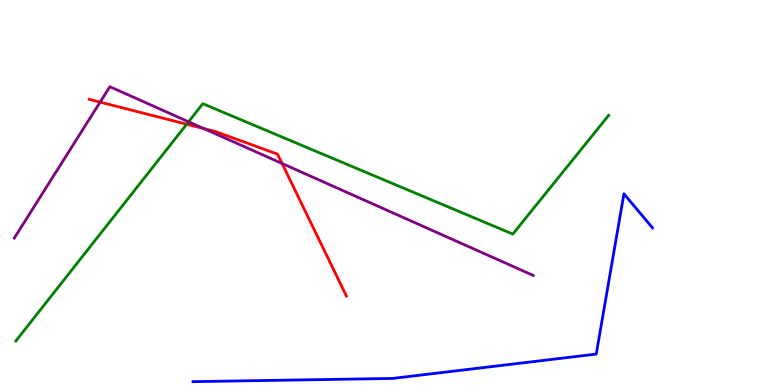[{'lines': ['blue', 'red'], 'intersections': []}, {'lines': ['green', 'red'], 'intersections': [{'x': 2.41, 'y': 6.77}]}, {'lines': ['purple', 'red'], 'intersections': [{'x': 1.29, 'y': 7.35}, {'x': 2.63, 'y': 6.66}, {'x': 3.64, 'y': 5.75}]}, {'lines': ['blue', 'green'], 'intersections': []}, {'lines': ['blue', 'purple'], 'intersections': []}, {'lines': ['green', 'purple'], 'intersections': [{'x': 2.43, 'y': 6.84}]}]